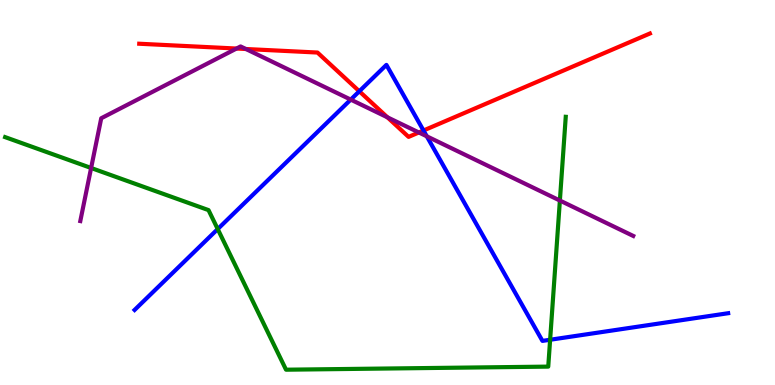[{'lines': ['blue', 'red'], 'intersections': [{'x': 4.64, 'y': 7.63}, {'x': 5.46, 'y': 6.61}]}, {'lines': ['green', 'red'], 'intersections': []}, {'lines': ['purple', 'red'], 'intersections': [{'x': 3.05, 'y': 8.74}, {'x': 3.17, 'y': 8.73}, {'x': 5.0, 'y': 6.95}, {'x': 5.4, 'y': 6.56}]}, {'lines': ['blue', 'green'], 'intersections': [{'x': 2.81, 'y': 4.05}, {'x': 7.1, 'y': 1.18}]}, {'lines': ['blue', 'purple'], 'intersections': [{'x': 4.53, 'y': 7.41}, {'x': 5.51, 'y': 6.46}]}, {'lines': ['green', 'purple'], 'intersections': [{'x': 1.18, 'y': 5.64}, {'x': 7.22, 'y': 4.79}]}]